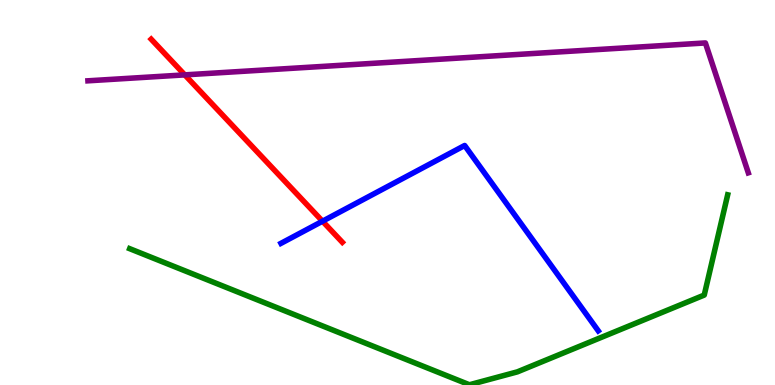[{'lines': ['blue', 'red'], 'intersections': [{'x': 4.16, 'y': 4.25}]}, {'lines': ['green', 'red'], 'intersections': []}, {'lines': ['purple', 'red'], 'intersections': [{'x': 2.38, 'y': 8.06}]}, {'lines': ['blue', 'green'], 'intersections': []}, {'lines': ['blue', 'purple'], 'intersections': []}, {'lines': ['green', 'purple'], 'intersections': []}]